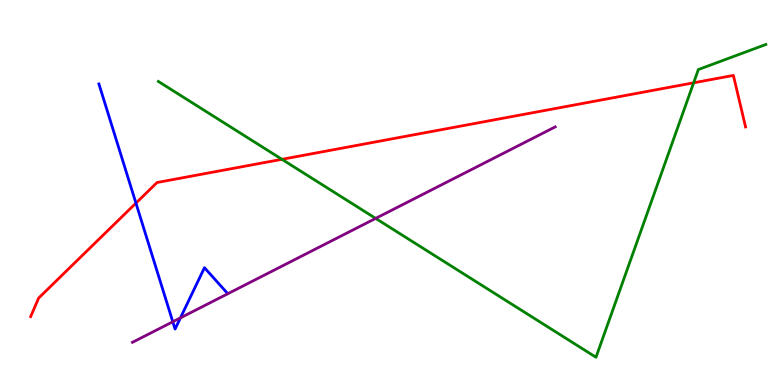[{'lines': ['blue', 'red'], 'intersections': [{'x': 1.75, 'y': 4.72}]}, {'lines': ['green', 'red'], 'intersections': [{'x': 3.64, 'y': 5.86}, {'x': 8.95, 'y': 7.85}]}, {'lines': ['purple', 'red'], 'intersections': []}, {'lines': ['blue', 'green'], 'intersections': []}, {'lines': ['blue', 'purple'], 'intersections': [{'x': 2.23, 'y': 1.64}, {'x': 2.33, 'y': 1.74}]}, {'lines': ['green', 'purple'], 'intersections': [{'x': 4.85, 'y': 4.33}]}]